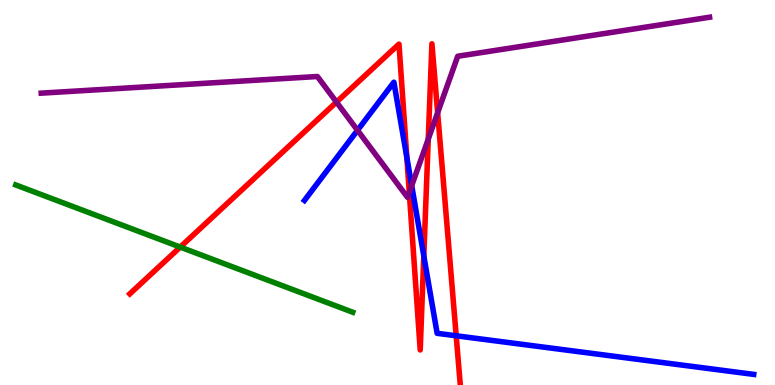[{'lines': ['blue', 'red'], 'intersections': [{'x': 5.25, 'y': 5.91}, {'x': 5.47, 'y': 3.35}, {'x': 5.89, 'y': 1.28}]}, {'lines': ['green', 'red'], 'intersections': [{'x': 2.33, 'y': 3.58}]}, {'lines': ['purple', 'red'], 'intersections': [{'x': 4.34, 'y': 7.35}, {'x': 5.28, 'y': 5.0}, {'x': 5.53, 'y': 6.39}, {'x': 5.65, 'y': 7.07}]}, {'lines': ['blue', 'green'], 'intersections': []}, {'lines': ['blue', 'purple'], 'intersections': [{'x': 4.61, 'y': 6.62}, {'x': 5.31, 'y': 5.18}]}, {'lines': ['green', 'purple'], 'intersections': []}]